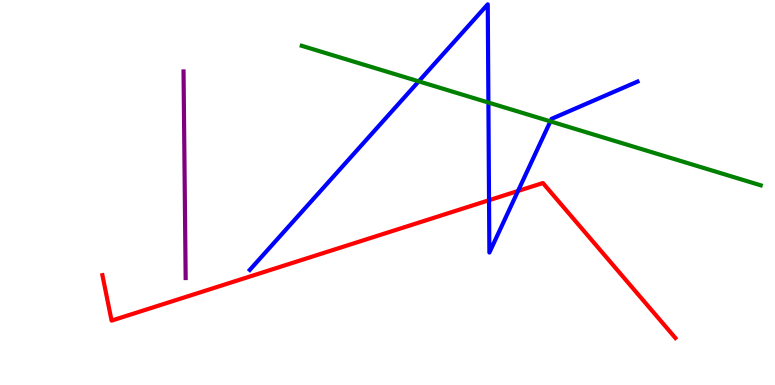[{'lines': ['blue', 'red'], 'intersections': [{'x': 6.31, 'y': 4.8}, {'x': 6.68, 'y': 5.04}]}, {'lines': ['green', 'red'], 'intersections': []}, {'lines': ['purple', 'red'], 'intersections': []}, {'lines': ['blue', 'green'], 'intersections': [{'x': 5.4, 'y': 7.89}, {'x': 6.3, 'y': 7.34}, {'x': 7.1, 'y': 6.85}]}, {'lines': ['blue', 'purple'], 'intersections': []}, {'lines': ['green', 'purple'], 'intersections': []}]